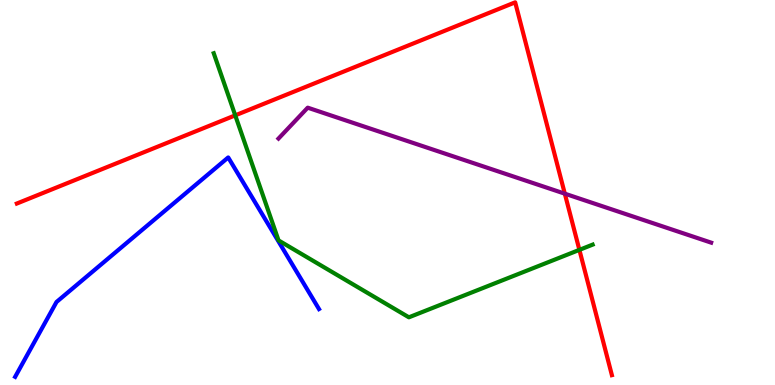[{'lines': ['blue', 'red'], 'intersections': []}, {'lines': ['green', 'red'], 'intersections': [{'x': 3.04, 'y': 7.0}, {'x': 7.48, 'y': 3.51}]}, {'lines': ['purple', 'red'], 'intersections': [{'x': 7.29, 'y': 4.97}]}, {'lines': ['blue', 'green'], 'intersections': []}, {'lines': ['blue', 'purple'], 'intersections': []}, {'lines': ['green', 'purple'], 'intersections': []}]